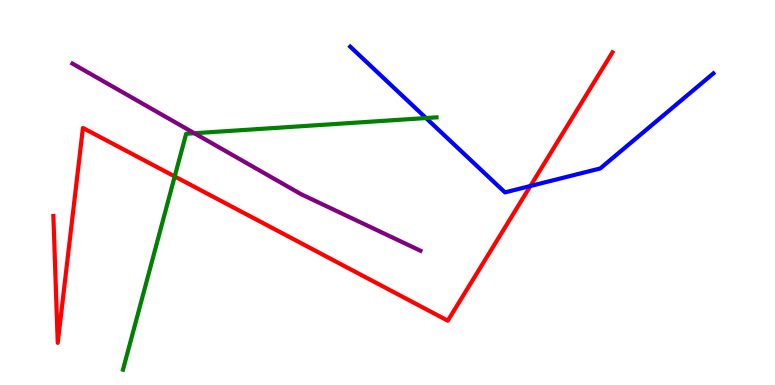[{'lines': ['blue', 'red'], 'intersections': [{'x': 6.84, 'y': 5.17}]}, {'lines': ['green', 'red'], 'intersections': [{'x': 2.25, 'y': 5.42}]}, {'lines': ['purple', 'red'], 'intersections': []}, {'lines': ['blue', 'green'], 'intersections': [{'x': 5.5, 'y': 6.93}]}, {'lines': ['blue', 'purple'], 'intersections': []}, {'lines': ['green', 'purple'], 'intersections': [{'x': 2.51, 'y': 6.54}]}]